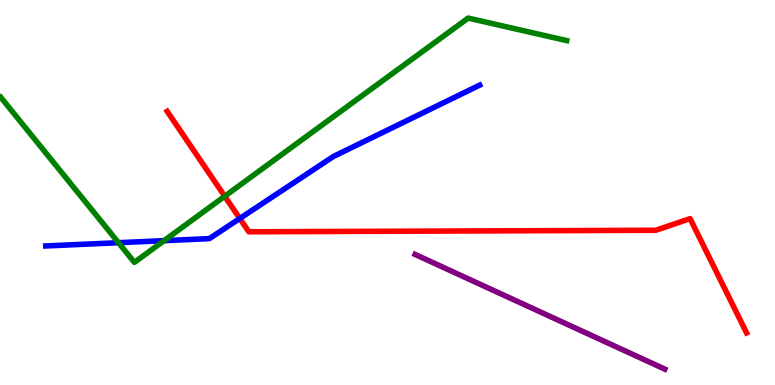[{'lines': ['blue', 'red'], 'intersections': [{'x': 3.09, 'y': 4.33}]}, {'lines': ['green', 'red'], 'intersections': [{'x': 2.9, 'y': 4.9}]}, {'lines': ['purple', 'red'], 'intersections': []}, {'lines': ['blue', 'green'], 'intersections': [{'x': 1.53, 'y': 3.7}, {'x': 2.12, 'y': 3.75}]}, {'lines': ['blue', 'purple'], 'intersections': []}, {'lines': ['green', 'purple'], 'intersections': []}]